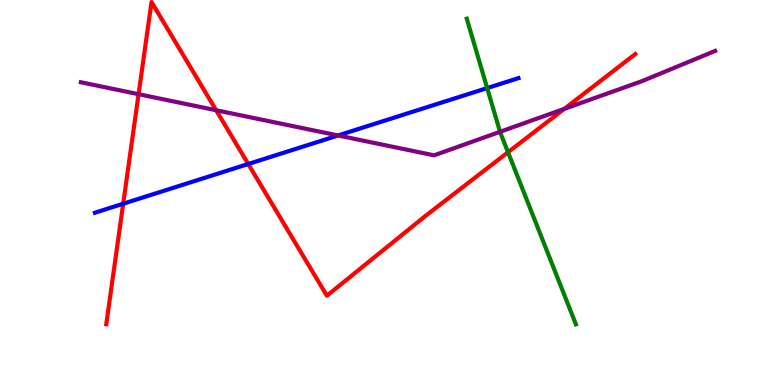[{'lines': ['blue', 'red'], 'intersections': [{'x': 1.59, 'y': 4.71}, {'x': 3.2, 'y': 5.74}]}, {'lines': ['green', 'red'], 'intersections': [{'x': 6.56, 'y': 6.05}]}, {'lines': ['purple', 'red'], 'intersections': [{'x': 1.79, 'y': 7.55}, {'x': 2.79, 'y': 7.14}, {'x': 7.28, 'y': 7.17}]}, {'lines': ['blue', 'green'], 'intersections': [{'x': 6.29, 'y': 7.71}]}, {'lines': ['blue', 'purple'], 'intersections': [{'x': 4.36, 'y': 6.48}]}, {'lines': ['green', 'purple'], 'intersections': [{'x': 6.45, 'y': 6.58}]}]